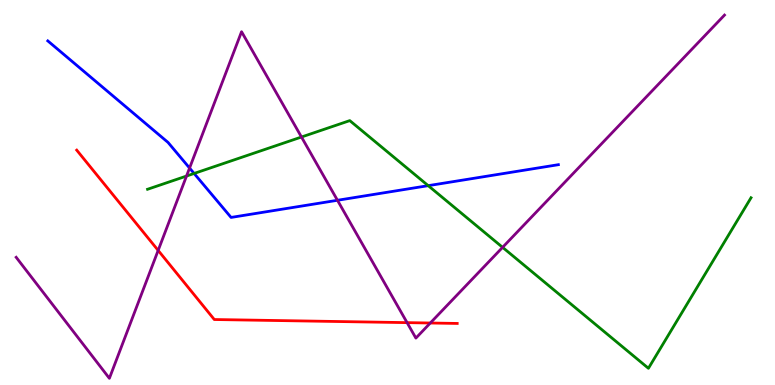[{'lines': ['blue', 'red'], 'intersections': []}, {'lines': ['green', 'red'], 'intersections': []}, {'lines': ['purple', 'red'], 'intersections': [{'x': 2.04, 'y': 3.5}, {'x': 5.25, 'y': 1.62}, {'x': 5.55, 'y': 1.61}]}, {'lines': ['blue', 'green'], 'intersections': [{'x': 2.5, 'y': 5.49}, {'x': 5.53, 'y': 5.18}]}, {'lines': ['blue', 'purple'], 'intersections': [{'x': 2.45, 'y': 5.64}, {'x': 4.35, 'y': 4.8}]}, {'lines': ['green', 'purple'], 'intersections': [{'x': 2.41, 'y': 5.43}, {'x': 3.89, 'y': 6.44}, {'x': 6.49, 'y': 3.58}]}]